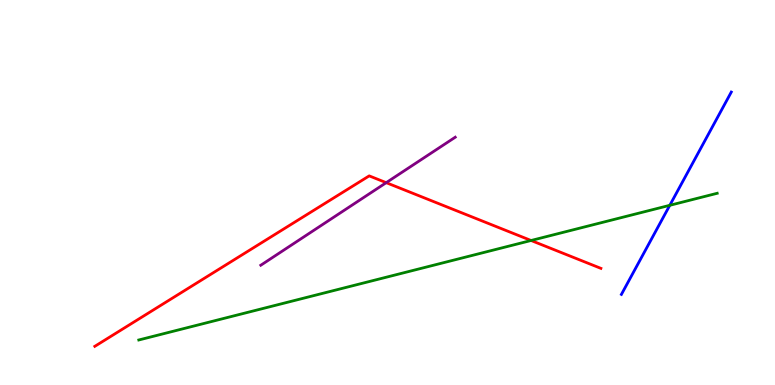[{'lines': ['blue', 'red'], 'intersections': []}, {'lines': ['green', 'red'], 'intersections': [{'x': 6.85, 'y': 3.75}]}, {'lines': ['purple', 'red'], 'intersections': [{'x': 4.98, 'y': 5.26}]}, {'lines': ['blue', 'green'], 'intersections': [{'x': 8.64, 'y': 4.67}]}, {'lines': ['blue', 'purple'], 'intersections': []}, {'lines': ['green', 'purple'], 'intersections': []}]